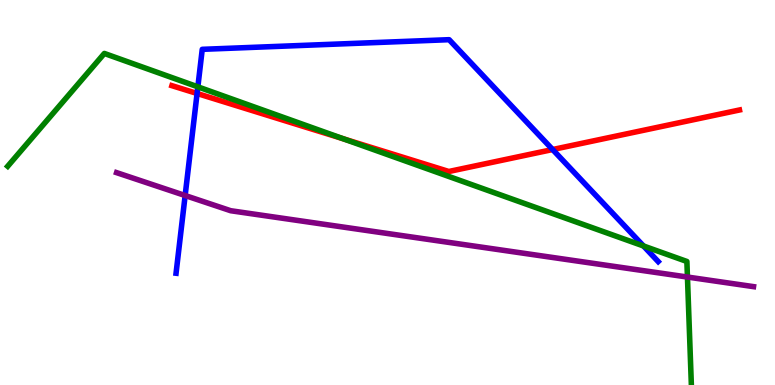[{'lines': ['blue', 'red'], 'intersections': [{'x': 2.54, 'y': 7.57}, {'x': 7.13, 'y': 6.12}]}, {'lines': ['green', 'red'], 'intersections': [{'x': 4.43, 'y': 6.39}]}, {'lines': ['purple', 'red'], 'intersections': []}, {'lines': ['blue', 'green'], 'intersections': [{'x': 2.55, 'y': 7.74}, {'x': 8.3, 'y': 3.61}]}, {'lines': ['blue', 'purple'], 'intersections': [{'x': 2.39, 'y': 4.92}]}, {'lines': ['green', 'purple'], 'intersections': [{'x': 8.87, 'y': 2.8}]}]